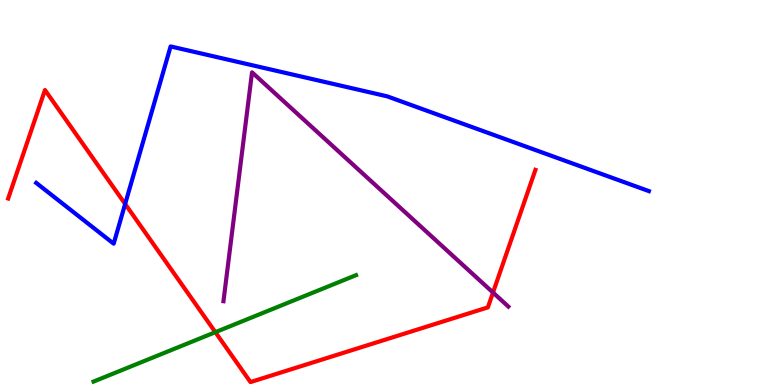[{'lines': ['blue', 'red'], 'intersections': [{'x': 1.61, 'y': 4.7}]}, {'lines': ['green', 'red'], 'intersections': [{'x': 2.78, 'y': 1.37}]}, {'lines': ['purple', 'red'], 'intersections': [{'x': 6.36, 'y': 2.4}]}, {'lines': ['blue', 'green'], 'intersections': []}, {'lines': ['blue', 'purple'], 'intersections': []}, {'lines': ['green', 'purple'], 'intersections': []}]